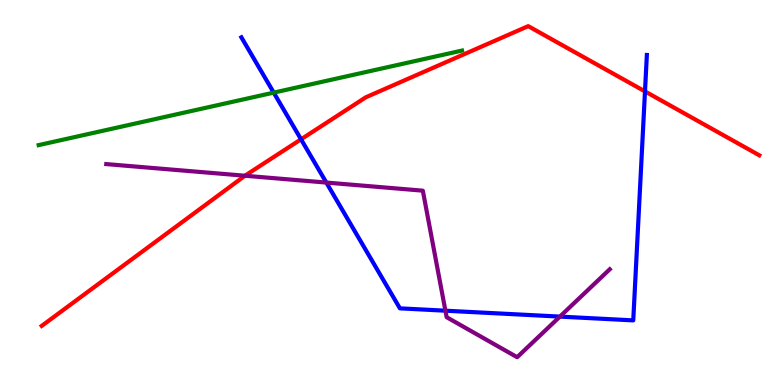[{'lines': ['blue', 'red'], 'intersections': [{'x': 3.88, 'y': 6.38}, {'x': 8.32, 'y': 7.63}]}, {'lines': ['green', 'red'], 'intersections': []}, {'lines': ['purple', 'red'], 'intersections': [{'x': 3.16, 'y': 5.44}]}, {'lines': ['blue', 'green'], 'intersections': [{'x': 3.53, 'y': 7.59}]}, {'lines': ['blue', 'purple'], 'intersections': [{'x': 4.21, 'y': 5.26}, {'x': 5.75, 'y': 1.93}, {'x': 7.22, 'y': 1.78}]}, {'lines': ['green', 'purple'], 'intersections': []}]